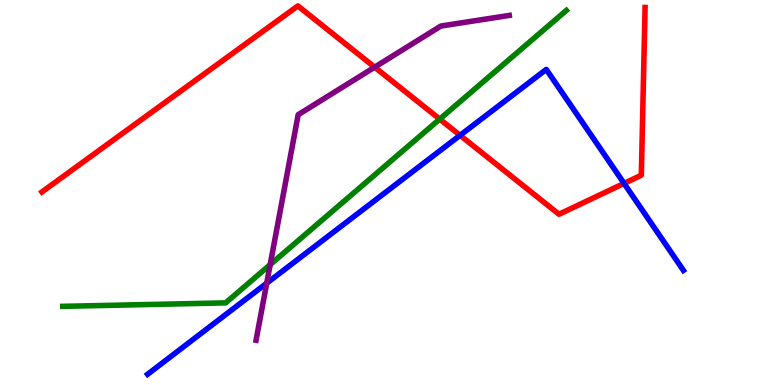[{'lines': ['blue', 'red'], 'intersections': [{'x': 5.94, 'y': 6.48}, {'x': 8.05, 'y': 5.24}]}, {'lines': ['green', 'red'], 'intersections': [{'x': 5.67, 'y': 6.91}]}, {'lines': ['purple', 'red'], 'intersections': [{'x': 4.83, 'y': 8.26}]}, {'lines': ['blue', 'green'], 'intersections': []}, {'lines': ['blue', 'purple'], 'intersections': [{'x': 3.44, 'y': 2.64}]}, {'lines': ['green', 'purple'], 'intersections': [{'x': 3.49, 'y': 3.13}]}]